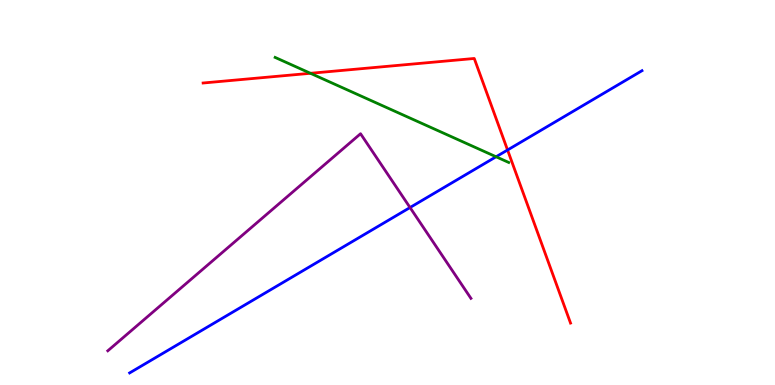[{'lines': ['blue', 'red'], 'intersections': [{'x': 6.55, 'y': 6.1}]}, {'lines': ['green', 'red'], 'intersections': [{'x': 4.01, 'y': 8.1}]}, {'lines': ['purple', 'red'], 'intersections': []}, {'lines': ['blue', 'green'], 'intersections': [{'x': 6.4, 'y': 5.93}]}, {'lines': ['blue', 'purple'], 'intersections': [{'x': 5.29, 'y': 4.61}]}, {'lines': ['green', 'purple'], 'intersections': []}]